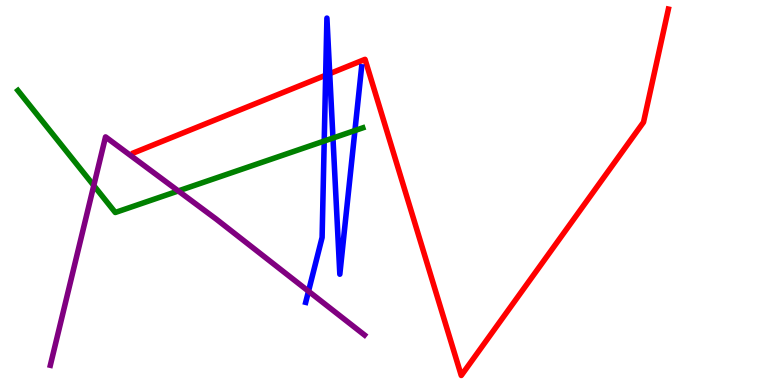[{'lines': ['blue', 'red'], 'intersections': [{'x': 4.2, 'y': 8.04}, {'x': 4.25, 'y': 8.09}]}, {'lines': ['green', 'red'], 'intersections': []}, {'lines': ['purple', 'red'], 'intersections': []}, {'lines': ['blue', 'green'], 'intersections': [{'x': 4.18, 'y': 6.34}, {'x': 4.3, 'y': 6.41}, {'x': 4.58, 'y': 6.61}]}, {'lines': ['blue', 'purple'], 'intersections': [{'x': 3.98, 'y': 2.44}]}, {'lines': ['green', 'purple'], 'intersections': [{'x': 1.21, 'y': 5.18}, {'x': 2.3, 'y': 5.04}]}]